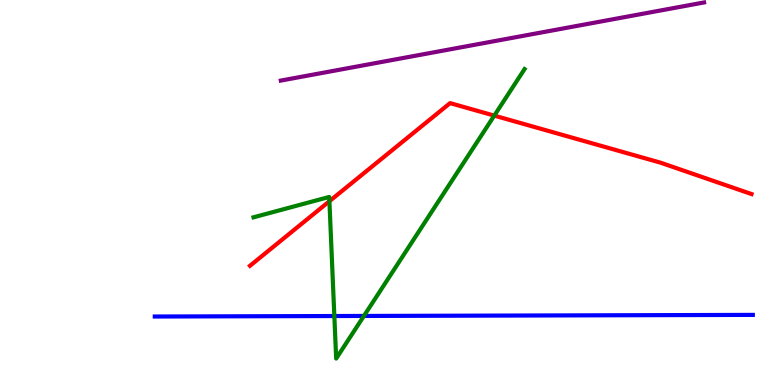[{'lines': ['blue', 'red'], 'intersections': []}, {'lines': ['green', 'red'], 'intersections': [{'x': 4.25, 'y': 4.77}, {'x': 6.38, 'y': 7.0}]}, {'lines': ['purple', 'red'], 'intersections': []}, {'lines': ['blue', 'green'], 'intersections': [{'x': 4.31, 'y': 1.79}, {'x': 4.7, 'y': 1.79}]}, {'lines': ['blue', 'purple'], 'intersections': []}, {'lines': ['green', 'purple'], 'intersections': []}]